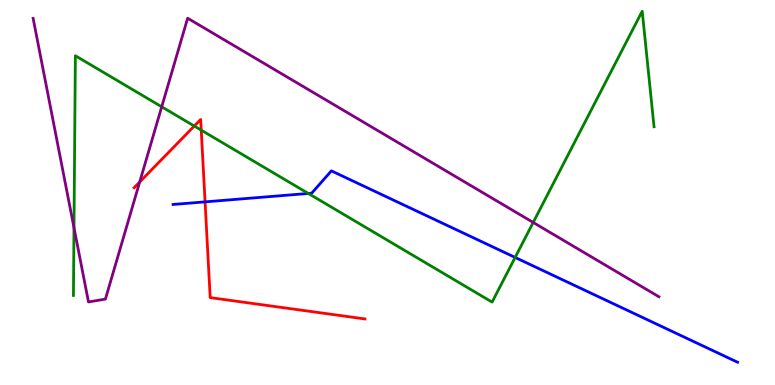[{'lines': ['blue', 'red'], 'intersections': [{'x': 2.65, 'y': 4.76}]}, {'lines': ['green', 'red'], 'intersections': [{'x': 2.51, 'y': 6.73}, {'x': 2.6, 'y': 6.62}]}, {'lines': ['purple', 'red'], 'intersections': [{'x': 1.8, 'y': 5.27}]}, {'lines': ['blue', 'green'], 'intersections': [{'x': 3.98, 'y': 4.98}, {'x': 6.65, 'y': 3.31}]}, {'lines': ['blue', 'purple'], 'intersections': []}, {'lines': ['green', 'purple'], 'intersections': [{'x': 0.955, 'y': 4.09}, {'x': 2.09, 'y': 7.23}, {'x': 6.88, 'y': 4.22}]}]